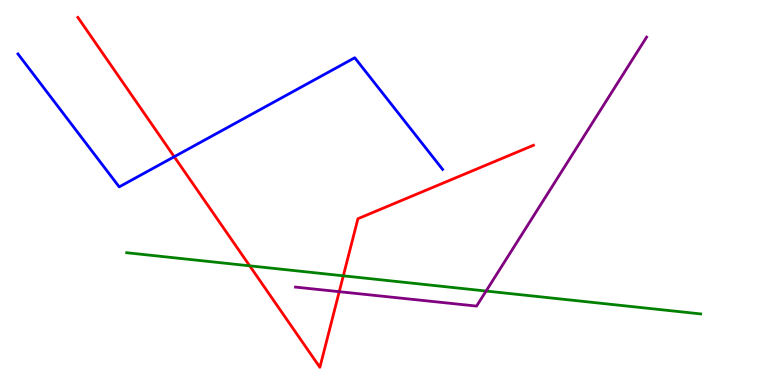[{'lines': ['blue', 'red'], 'intersections': [{'x': 2.25, 'y': 5.93}]}, {'lines': ['green', 'red'], 'intersections': [{'x': 3.22, 'y': 3.1}, {'x': 4.43, 'y': 2.84}]}, {'lines': ['purple', 'red'], 'intersections': [{'x': 4.38, 'y': 2.42}]}, {'lines': ['blue', 'green'], 'intersections': []}, {'lines': ['blue', 'purple'], 'intersections': []}, {'lines': ['green', 'purple'], 'intersections': [{'x': 6.27, 'y': 2.44}]}]